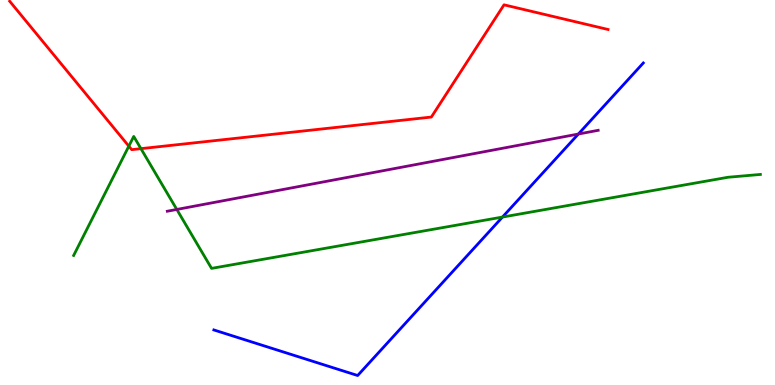[{'lines': ['blue', 'red'], 'intersections': []}, {'lines': ['green', 'red'], 'intersections': [{'x': 1.66, 'y': 6.2}, {'x': 1.82, 'y': 6.14}]}, {'lines': ['purple', 'red'], 'intersections': []}, {'lines': ['blue', 'green'], 'intersections': [{'x': 6.48, 'y': 4.36}]}, {'lines': ['blue', 'purple'], 'intersections': [{'x': 7.46, 'y': 6.52}]}, {'lines': ['green', 'purple'], 'intersections': [{'x': 2.28, 'y': 4.56}]}]